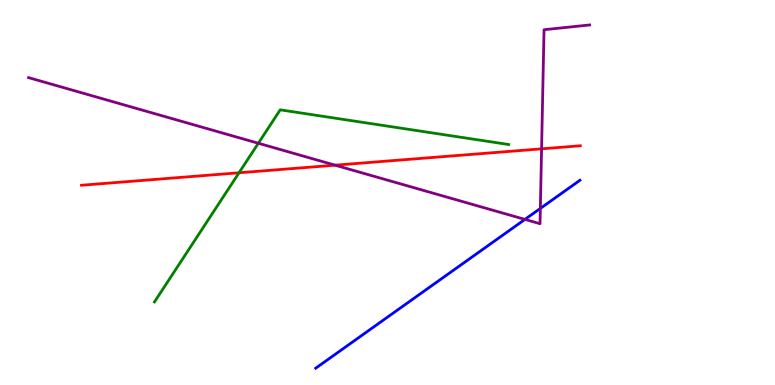[{'lines': ['blue', 'red'], 'intersections': []}, {'lines': ['green', 'red'], 'intersections': [{'x': 3.08, 'y': 5.51}]}, {'lines': ['purple', 'red'], 'intersections': [{'x': 4.32, 'y': 5.71}, {'x': 6.99, 'y': 6.13}]}, {'lines': ['blue', 'green'], 'intersections': []}, {'lines': ['blue', 'purple'], 'intersections': [{'x': 6.77, 'y': 4.3}, {'x': 6.97, 'y': 4.59}]}, {'lines': ['green', 'purple'], 'intersections': [{'x': 3.33, 'y': 6.28}]}]